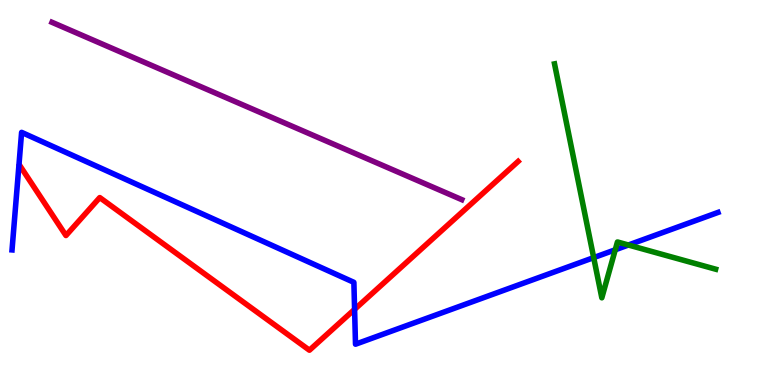[{'lines': ['blue', 'red'], 'intersections': [{'x': 4.58, 'y': 1.96}]}, {'lines': ['green', 'red'], 'intersections': []}, {'lines': ['purple', 'red'], 'intersections': []}, {'lines': ['blue', 'green'], 'intersections': [{'x': 7.66, 'y': 3.31}, {'x': 7.94, 'y': 3.51}, {'x': 8.11, 'y': 3.64}]}, {'lines': ['blue', 'purple'], 'intersections': []}, {'lines': ['green', 'purple'], 'intersections': []}]